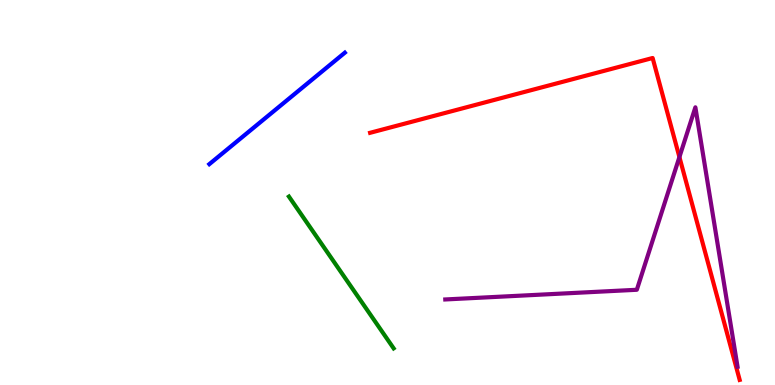[{'lines': ['blue', 'red'], 'intersections': []}, {'lines': ['green', 'red'], 'intersections': []}, {'lines': ['purple', 'red'], 'intersections': [{'x': 8.77, 'y': 5.92}]}, {'lines': ['blue', 'green'], 'intersections': []}, {'lines': ['blue', 'purple'], 'intersections': []}, {'lines': ['green', 'purple'], 'intersections': []}]